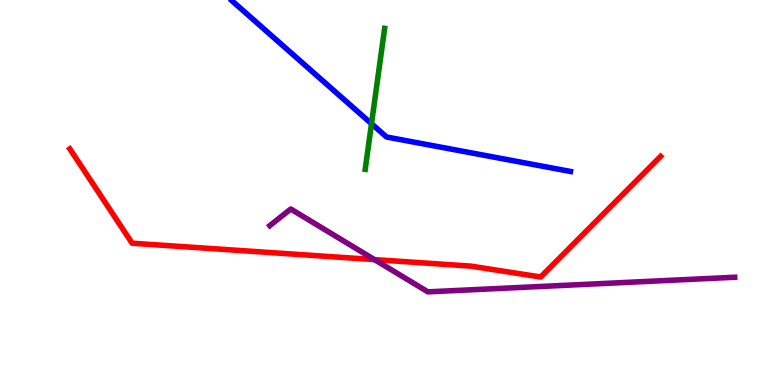[{'lines': ['blue', 'red'], 'intersections': []}, {'lines': ['green', 'red'], 'intersections': []}, {'lines': ['purple', 'red'], 'intersections': [{'x': 4.83, 'y': 3.26}]}, {'lines': ['blue', 'green'], 'intersections': [{'x': 4.79, 'y': 6.79}]}, {'lines': ['blue', 'purple'], 'intersections': []}, {'lines': ['green', 'purple'], 'intersections': []}]